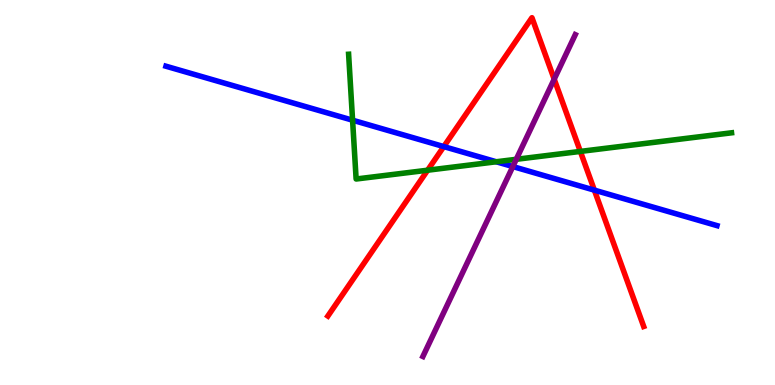[{'lines': ['blue', 'red'], 'intersections': [{'x': 5.73, 'y': 6.19}, {'x': 7.67, 'y': 5.06}]}, {'lines': ['green', 'red'], 'intersections': [{'x': 5.52, 'y': 5.58}, {'x': 7.49, 'y': 6.07}]}, {'lines': ['purple', 'red'], 'intersections': [{'x': 7.15, 'y': 7.94}]}, {'lines': ['blue', 'green'], 'intersections': [{'x': 4.55, 'y': 6.88}, {'x': 6.4, 'y': 5.8}]}, {'lines': ['blue', 'purple'], 'intersections': [{'x': 6.62, 'y': 5.67}]}, {'lines': ['green', 'purple'], 'intersections': [{'x': 6.66, 'y': 5.86}]}]